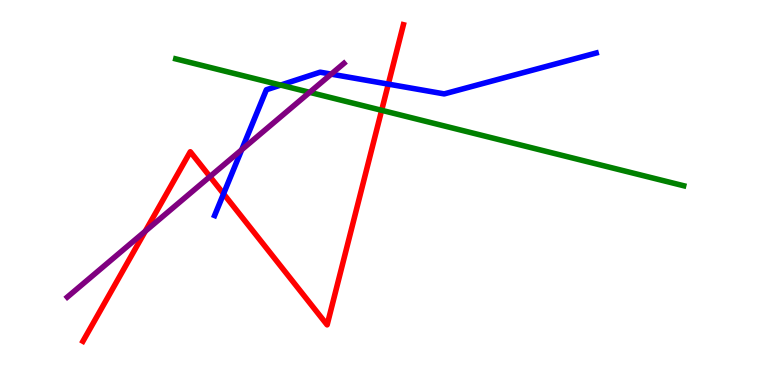[{'lines': ['blue', 'red'], 'intersections': [{'x': 2.88, 'y': 4.97}, {'x': 5.01, 'y': 7.82}]}, {'lines': ['green', 'red'], 'intersections': [{'x': 4.92, 'y': 7.13}]}, {'lines': ['purple', 'red'], 'intersections': [{'x': 1.87, 'y': 3.99}, {'x': 2.71, 'y': 5.41}]}, {'lines': ['blue', 'green'], 'intersections': [{'x': 3.62, 'y': 7.79}]}, {'lines': ['blue', 'purple'], 'intersections': [{'x': 3.12, 'y': 6.11}, {'x': 4.27, 'y': 8.07}]}, {'lines': ['green', 'purple'], 'intersections': [{'x': 4.0, 'y': 7.6}]}]